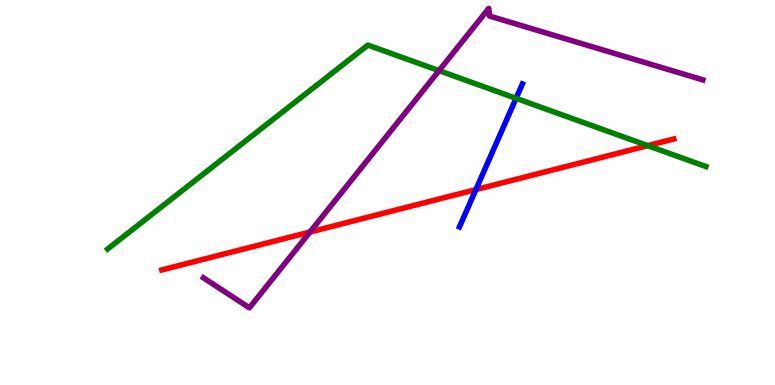[{'lines': ['blue', 'red'], 'intersections': [{'x': 6.14, 'y': 5.08}]}, {'lines': ['green', 'red'], 'intersections': [{'x': 8.36, 'y': 6.22}]}, {'lines': ['purple', 'red'], 'intersections': [{'x': 4.0, 'y': 3.97}]}, {'lines': ['blue', 'green'], 'intersections': [{'x': 6.66, 'y': 7.45}]}, {'lines': ['blue', 'purple'], 'intersections': []}, {'lines': ['green', 'purple'], 'intersections': [{'x': 5.66, 'y': 8.17}]}]